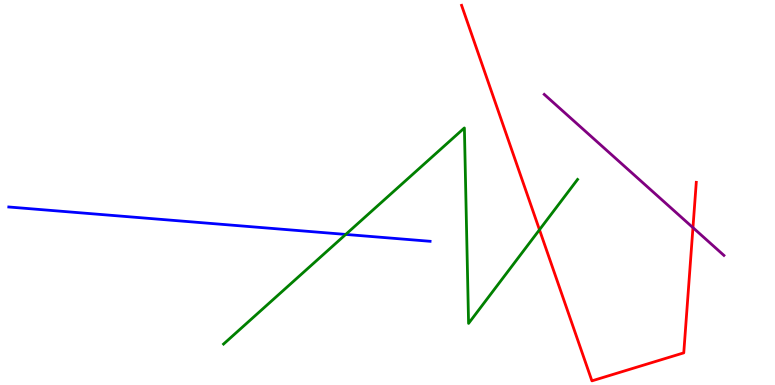[{'lines': ['blue', 'red'], 'intersections': []}, {'lines': ['green', 'red'], 'intersections': [{'x': 6.96, 'y': 4.03}]}, {'lines': ['purple', 'red'], 'intersections': [{'x': 8.94, 'y': 4.09}]}, {'lines': ['blue', 'green'], 'intersections': [{'x': 4.46, 'y': 3.91}]}, {'lines': ['blue', 'purple'], 'intersections': []}, {'lines': ['green', 'purple'], 'intersections': []}]